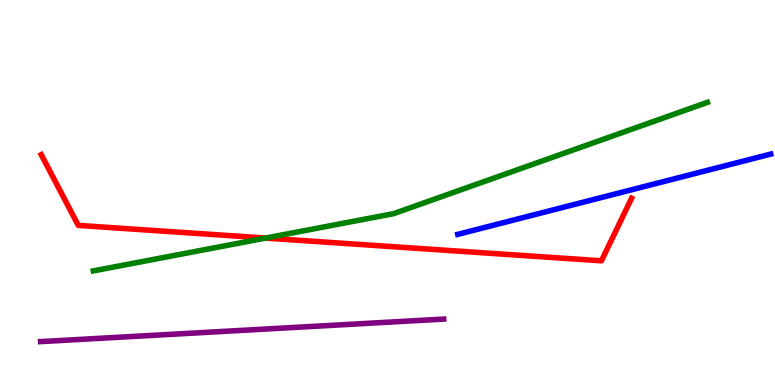[{'lines': ['blue', 'red'], 'intersections': []}, {'lines': ['green', 'red'], 'intersections': [{'x': 3.43, 'y': 3.82}]}, {'lines': ['purple', 'red'], 'intersections': []}, {'lines': ['blue', 'green'], 'intersections': []}, {'lines': ['blue', 'purple'], 'intersections': []}, {'lines': ['green', 'purple'], 'intersections': []}]